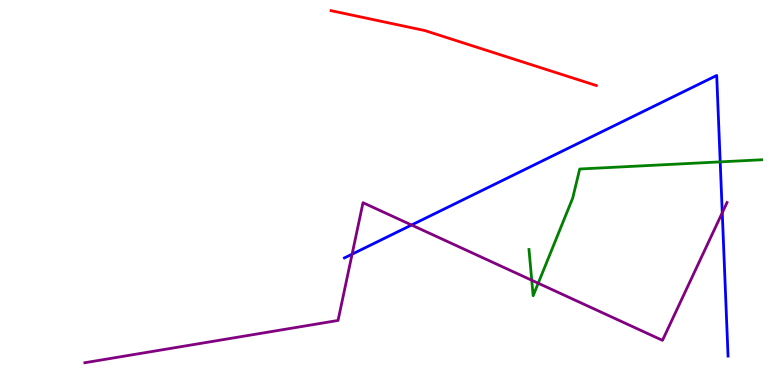[{'lines': ['blue', 'red'], 'intersections': []}, {'lines': ['green', 'red'], 'intersections': []}, {'lines': ['purple', 'red'], 'intersections': []}, {'lines': ['blue', 'green'], 'intersections': [{'x': 9.29, 'y': 5.8}]}, {'lines': ['blue', 'purple'], 'intersections': [{'x': 4.54, 'y': 3.4}, {'x': 5.31, 'y': 4.16}, {'x': 9.32, 'y': 4.47}]}, {'lines': ['green', 'purple'], 'intersections': [{'x': 6.86, 'y': 2.72}, {'x': 6.94, 'y': 2.64}]}]